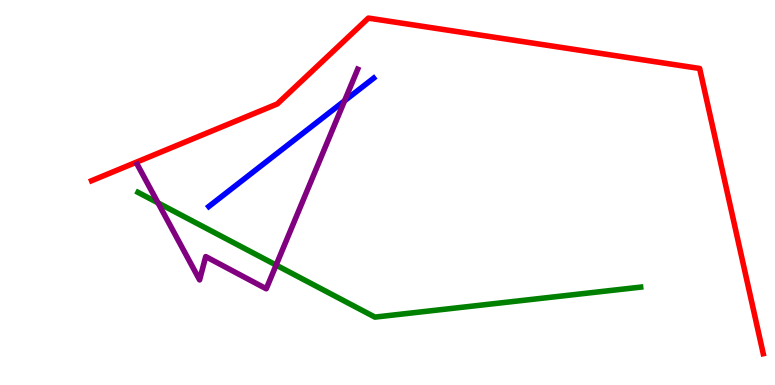[{'lines': ['blue', 'red'], 'intersections': []}, {'lines': ['green', 'red'], 'intersections': []}, {'lines': ['purple', 'red'], 'intersections': []}, {'lines': ['blue', 'green'], 'intersections': []}, {'lines': ['blue', 'purple'], 'intersections': [{'x': 4.45, 'y': 7.38}]}, {'lines': ['green', 'purple'], 'intersections': [{'x': 2.04, 'y': 4.73}, {'x': 3.56, 'y': 3.11}]}]